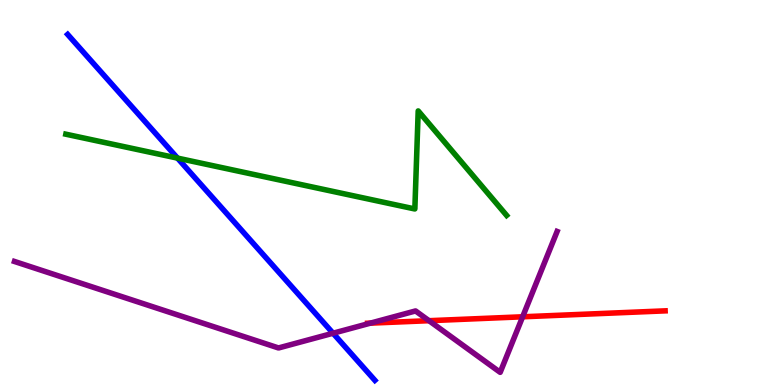[{'lines': ['blue', 'red'], 'intersections': []}, {'lines': ['green', 'red'], 'intersections': []}, {'lines': ['purple', 'red'], 'intersections': [{'x': 4.78, 'y': 1.61}, {'x': 5.54, 'y': 1.67}, {'x': 6.74, 'y': 1.77}]}, {'lines': ['blue', 'green'], 'intersections': [{'x': 2.29, 'y': 5.89}]}, {'lines': ['blue', 'purple'], 'intersections': [{'x': 4.3, 'y': 1.34}]}, {'lines': ['green', 'purple'], 'intersections': []}]